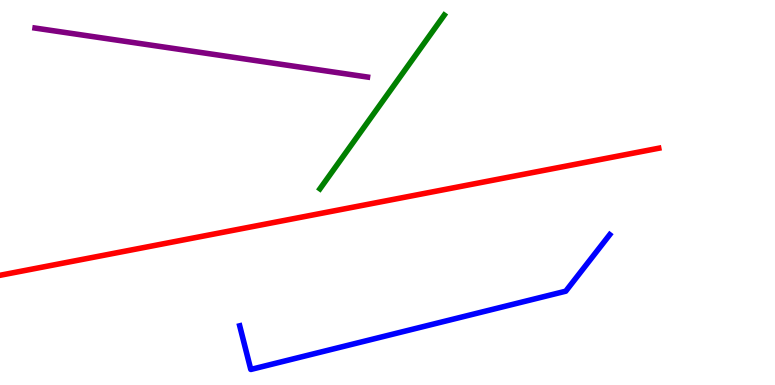[{'lines': ['blue', 'red'], 'intersections': []}, {'lines': ['green', 'red'], 'intersections': []}, {'lines': ['purple', 'red'], 'intersections': []}, {'lines': ['blue', 'green'], 'intersections': []}, {'lines': ['blue', 'purple'], 'intersections': []}, {'lines': ['green', 'purple'], 'intersections': []}]